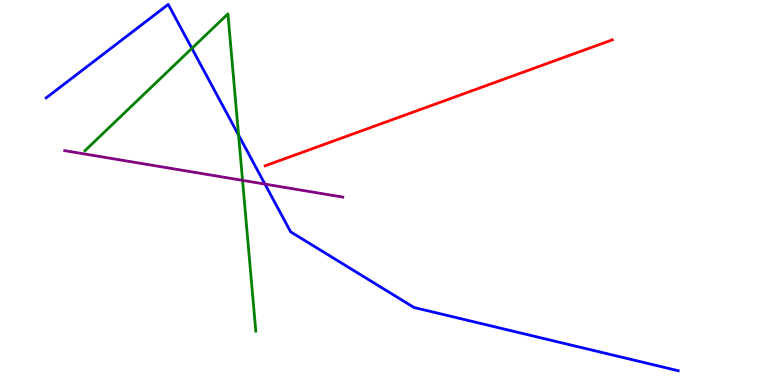[{'lines': ['blue', 'red'], 'intersections': []}, {'lines': ['green', 'red'], 'intersections': []}, {'lines': ['purple', 'red'], 'intersections': []}, {'lines': ['blue', 'green'], 'intersections': [{'x': 2.48, 'y': 8.74}, {'x': 3.08, 'y': 6.49}]}, {'lines': ['blue', 'purple'], 'intersections': [{'x': 3.42, 'y': 5.22}]}, {'lines': ['green', 'purple'], 'intersections': [{'x': 3.13, 'y': 5.32}]}]